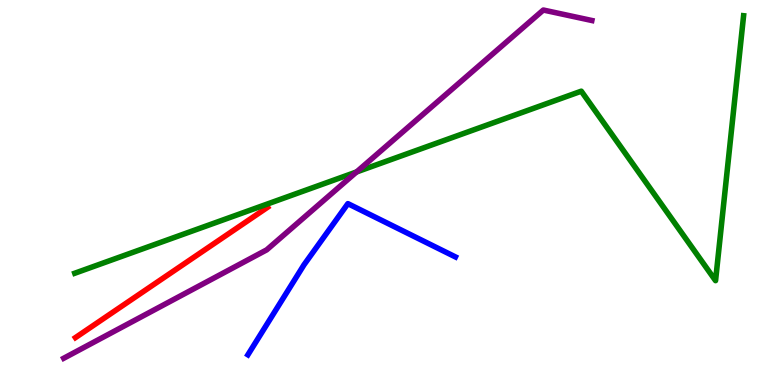[{'lines': ['blue', 'red'], 'intersections': []}, {'lines': ['green', 'red'], 'intersections': []}, {'lines': ['purple', 'red'], 'intersections': []}, {'lines': ['blue', 'green'], 'intersections': []}, {'lines': ['blue', 'purple'], 'intersections': []}, {'lines': ['green', 'purple'], 'intersections': [{'x': 4.6, 'y': 5.53}]}]